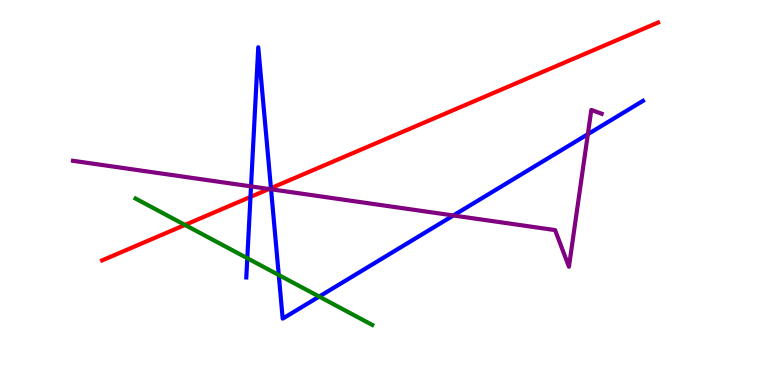[{'lines': ['blue', 'red'], 'intersections': [{'x': 3.23, 'y': 4.89}, {'x': 3.5, 'y': 5.11}]}, {'lines': ['green', 'red'], 'intersections': [{'x': 2.39, 'y': 4.16}]}, {'lines': ['purple', 'red'], 'intersections': [{'x': 3.47, 'y': 5.09}]}, {'lines': ['blue', 'green'], 'intersections': [{'x': 3.19, 'y': 3.29}, {'x': 3.6, 'y': 2.86}, {'x': 4.12, 'y': 2.3}]}, {'lines': ['blue', 'purple'], 'intersections': [{'x': 3.24, 'y': 5.16}, {'x': 3.5, 'y': 5.08}, {'x': 5.85, 'y': 4.4}, {'x': 7.59, 'y': 6.51}]}, {'lines': ['green', 'purple'], 'intersections': []}]